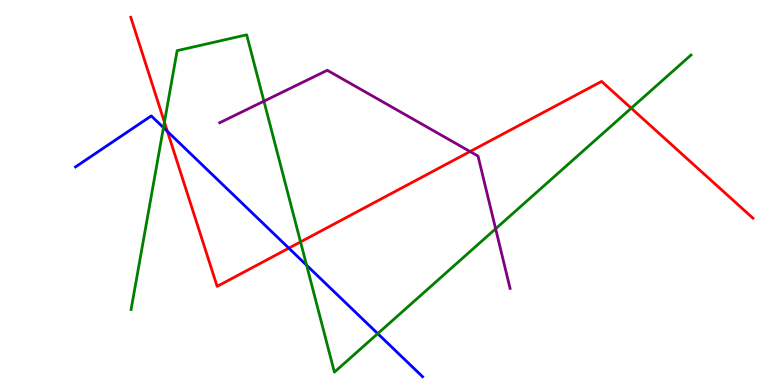[{'lines': ['blue', 'red'], 'intersections': [{'x': 2.16, 'y': 6.59}, {'x': 3.73, 'y': 3.55}]}, {'lines': ['green', 'red'], 'intersections': [{'x': 2.12, 'y': 6.83}, {'x': 3.88, 'y': 3.72}, {'x': 8.14, 'y': 7.19}]}, {'lines': ['purple', 'red'], 'intersections': [{'x': 6.07, 'y': 6.06}]}, {'lines': ['blue', 'green'], 'intersections': [{'x': 2.11, 'y': 6.69}, {'x': 3.96, 'y': 3.11}, {'x': 4.87, 'y': 1.33}]}, {'lines': ['blue', 'purple'], 'intersections': []}, {'lines': ['green', 'purple'], 'intersections': [{'x': 3.41, 'y': 7.37}, {'x': 6.4, 'y': 4.06}]}]